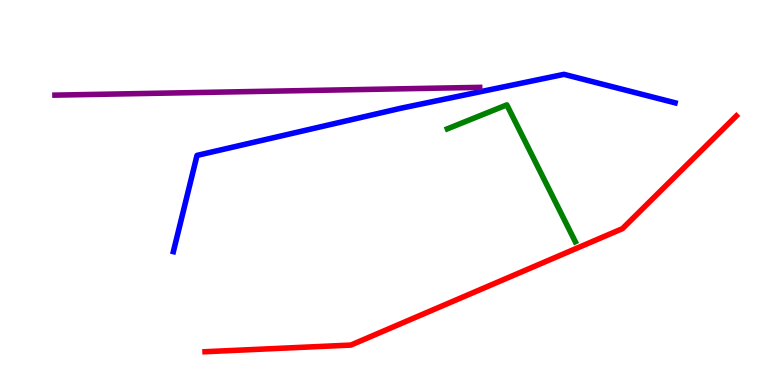[{'lines': ['blue', 'red'], 'intersections': []}, {'lines': ['green', 'red'], 'intersections': []}, {'lines': ['purple', 'red'], 'intersections': []}, {'lines': ['blue', 'green'], 'intersections': []}, {'lines': ['blue', 'purple'], 'intersections': []}, {'lines': ['green', 'purple'], 'intersections': []}]